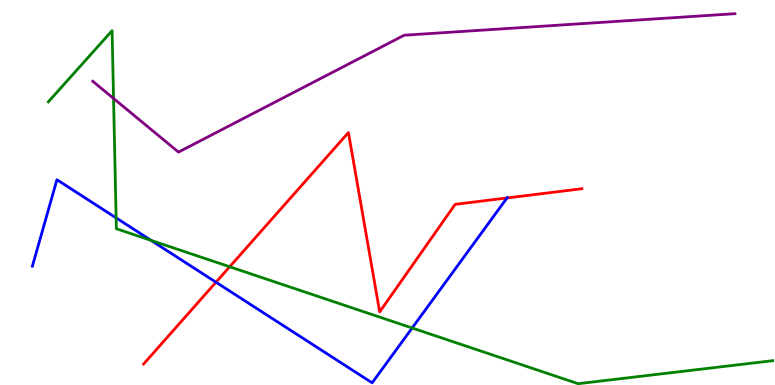[{'lines': ['blue', 'red'], 'intersections': [{'x': 2.79, 'y': 2.67}, {'x': 6.54, 'y': 4.86}]}, {'lines': ['green', 'red'], 'intersections': [{'x': 2.96, 'y': 3.07}]}, {'lines': ['purple', 'red'], 'intersections': []}, {'lines': ['blue', 'green'], 'intersections': [{'x': 1.5, 'y': 4.34}, {'x': 1.95, 'y': 3.76}, {'x': 5.32, 'y': 1.48}]}, {'lines': ['blue', 'purple'], 'intersections': []}, {'lines': ['green', 'purple'], 'intersections': [{'x': 1.47, 'y': 7.44}]}]